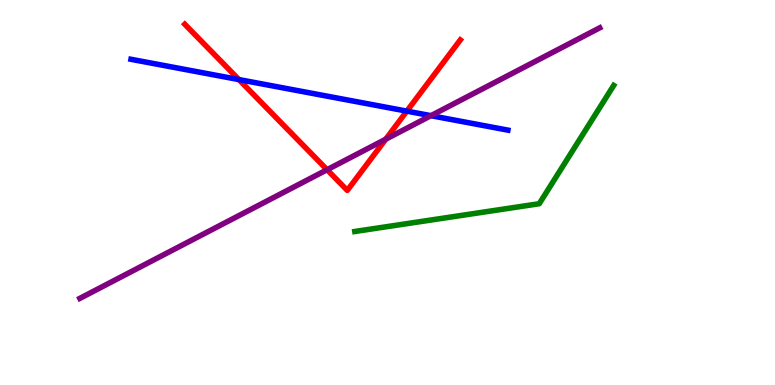[{'lines': ['blue', 'red'], 'intersections': [{'x': 3.08, 'y': 7.93}, {'x': 5.25, 'y': 7.11}]}, {'lines': ['green', 'red'], 'intersections': []}, {'lines': ['purple', 'red'], 'intersections': [{'x': 4.22, 'y': 5.59}, {'x': 4.98, 'y': 6.38}]}, {'lines': ['blue', 'green'], 'intersections': []}, {'lines': ['blue', 'purple'], 'intersections': [{'x': 5.56, 'y': 7.0}]}, {'lines': ['green', 'purple'], 'intersections': []}]